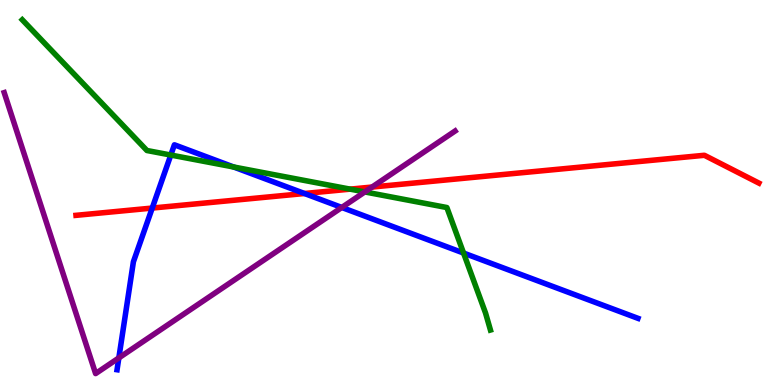[{'lines': ['blue', 'red'], 'intersections': [{'x': 1.96, 'y': 4.6}, {'x': 3.93, 'y': 4.97}]}, {'lines': ['green', 'red'], 'intersections': [{'x': 4.52, 'y': 5.09}]}, {'lines': ['purple', 'red'], 'intersections': [{'x': 4.8, 'y': 5.14}]}, {'lines': ['blue', 'green'], 'intersections': [{'x': 2.2, 'y': 5.97}, {'x': 3.02, 'y': 5.66}, {'x': 5.98, 'y': 3.43}]}, {'lines': ['blue', 'purple'], 'intersections': [{'x': 1.53, 'y': 0.704}, {'x': 4.41, 'y': 4.61}]}, {'lines': ['green', 'purple'], 'intersections': [{'x': 4.71, 'y': 5.01}]}]